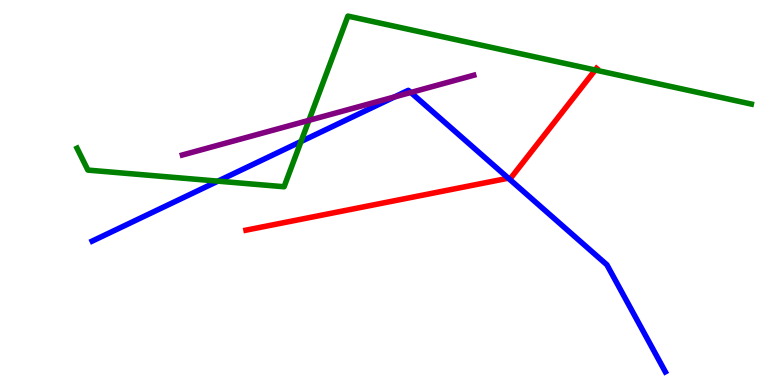[{'lines': ['blue', 'red'], 'intersections': [{'x': 6.56, 'y': 5.37}]}, {'lines': ['green', 'red'], 'intersections': [{'x': 7.68, 'y': 8.18}]}, {'lines': ['purple', 'red'], 'intersections': []}, {'lines': ['blue', 'green'], 'intersections': [{'x': 2.81, 'y': 5.3}, {'x': 3.88, 'y': 6.32}]}, {'lines': ['blue', 'purple'], 'intersections': [{'x': 5.09, 'y': 7.48}, {'x': 5.3, 'y': 7.6}]}, {'lines': ['green', 'purple'], 'intersections': [{'x': 3.99, 'y': 6.87}]}]